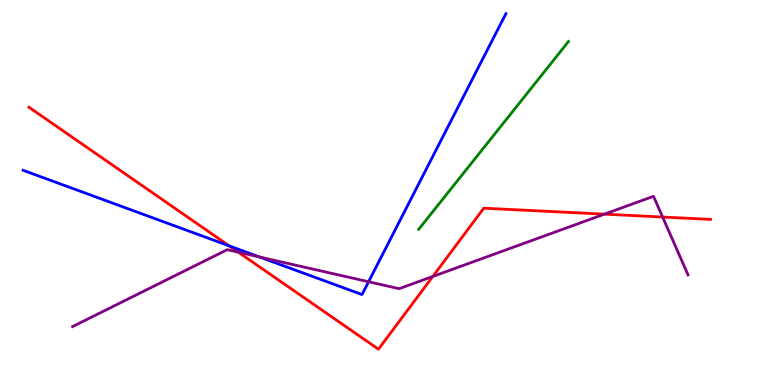[{'lines': ['blue', 'red'], 'intersections': [{'x': 2.96, 'y': 3.61}]}, {'lines': ['green', 'red'], 'intersections': []}, {'lines': ['purple', 'red'], 'intersections': [{'x': 3.08, 'y': 3.45}, {'x': 5.58, 'y': 2.82}, {'x': 7.8, 'y': 4.44}, {'x': 8.55, 'y': 4.36}]}, {'lines': ['blue', 'green'], 'intersections': []}, {'lines': ['blue', 'purple'], 'intersections': [{'x': 3.35, 'y': 3.32}, {'x': 4.76, 'y': 2.68}]}, {'lines': ['green', 'purple'], 'intersections': []}]